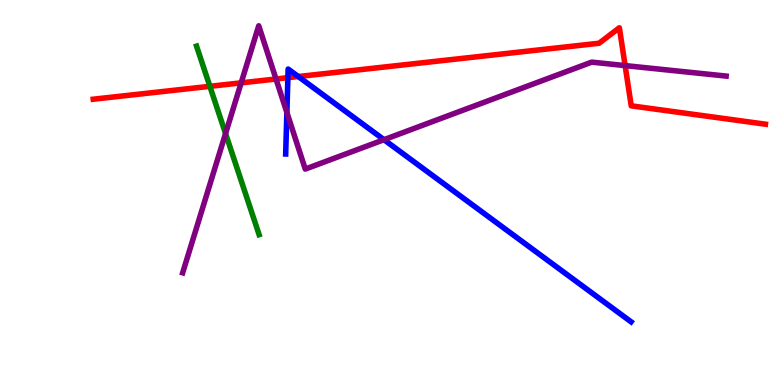[{'lines': ['blue', 'red'], 'intersections': [{'x': 3.71, 'y': 7.98}, {'x': 3.85, 'y': 8.01}]}, {'lines': ['green', 'red'], 'intersections': [{'x': 2.71, 'y': 7.76}]}, {'lines': ['purple', 'red'], 'intersections': [{'x': 3.11, 'y': 7.85}, {'x': 3.56, 'y': 7.95}, {'x': 8.07, 'y': 8.3}]}, {'lines': ['blue', 'green'], 'intersections': []}, {'lines': ['blue', 'purple'], 'intersections': [{'x': 3.7, 'y': 7.08}, {'x': 4.95, 'y': 6.37}]}, {'lines': ['green', 'purple'], 'intersections': [{'x': 2.91, 'y': 6.53}]}]